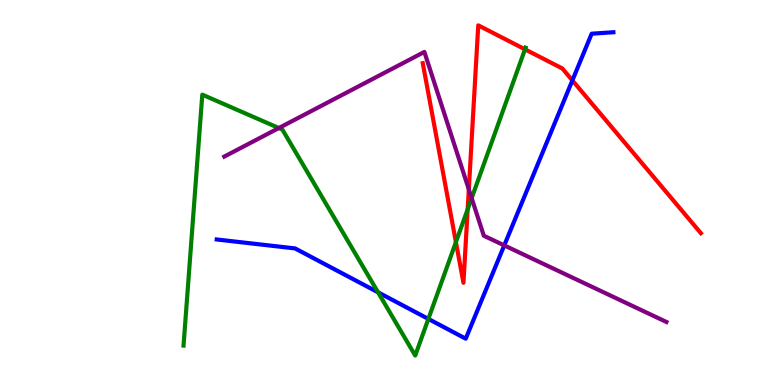[{'lines': ['blue', 'red'], 'intersections': [{'x': 7.39, 'y': 7.91}]}, {'lines': ['green', 'red'], 'intersections': [{'x': 5.88, 'y': 3.71}, {'x': 6.03, 'y': 4.56}, {'x': 6.77, 'y': 8.72}]}, {'lines': ['purple', 'red'], 'intersections': [{'x': 6.05, 'y': 5.08}]}, {'lines': ['blue', 'green'], 'intersections': [{'x': 4.88, 'y': 2.41}, {'x': 5.53, 'y': 1.72}]}, {'lines': ['blue', 'purple'], 'intersections': [{'x': 6.51, 'y': 3.63}]}, {'lines': ['green', 'purple'], 'intersections': [{'x': 3.6, 'y': 6.67}, {'x': 6.09, 'y': 4.85}]}]